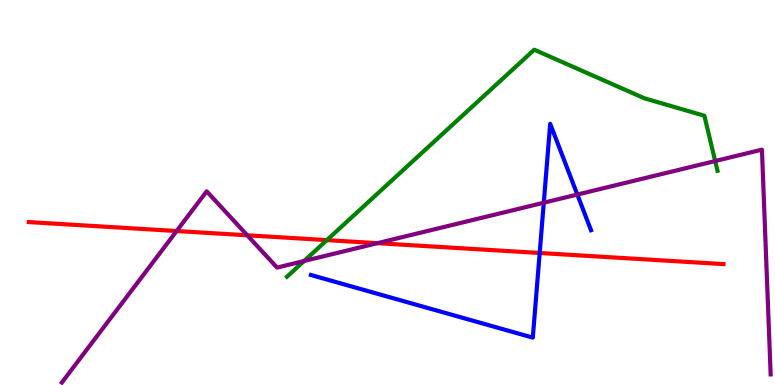[{'lines': ['blue', 'red'], 'intersections': [{'x': 6.96, 'y': 3.43}]}, {'lines': ['green', 'red'], 'intersections': [{'x': 4.22, 'y': 3.76}]}, {'lines': ['purple', 'red'], 'intersections': [{'x': 2.28, 'y': 4.0}, {'x': 3.19, 'y': 3.89}, {'x': 4.87, 'y': 3.68}]}, {'lines': ['blue', 'green'], 'intersections': []}, {'lines': ['blue', 'purple'], 'intersections': [{'x': 7.02, 'y': 4.73}, {'x': 7.45, 'y': 4.95}]}, {'lines': ['green', 'purple'], 'intersections': [{'x': 3.92, 'y': 3.22}, {'x': 9.23, 'y': 5.82}]}]